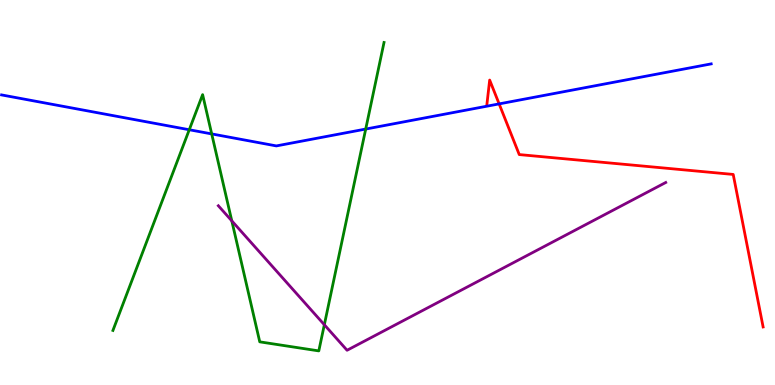[{'lines': ['blue', 'red'], 'intersections': [{'x': 6.44, 'y': 7.3}]}, {'lines': ['green', 'red'], 'intersections': []}, {'lines': ['purple', 'red'], 'intersections': []}, {'lines': ['blue', 'green'], 'intersections': [{'x': 2.44, 'y': 6.63}, {'x': 2.73, 'y': 6.52}, {'x': 4.72, 'y': 6.65}]}, {'lines': ['blue', 'purple'], 'intersections': []}, {'lines': ['green', 'purple'], 'intersections': [{'x': 2.99, 'y': 4.26}, {'x': 4.18, 'y': 1.56}]}]